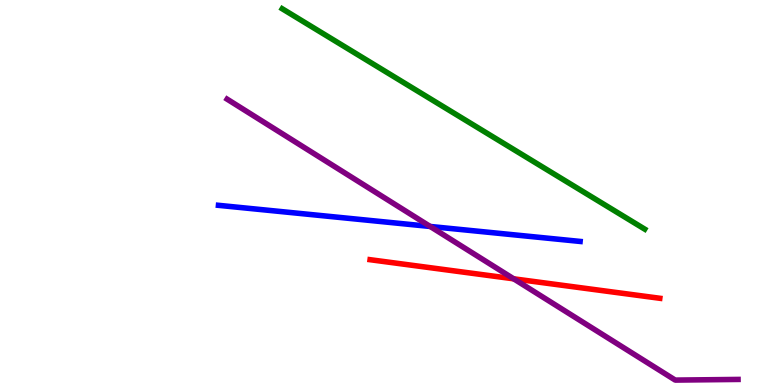[{'lines': ['blue', 'red'], 'intersections': []}, {'lines': ['green', 'red'], 'intersections': []}, {'lines': ['purple', 'red'], 'intersections': [{'x': 6.63, 'y': 2.76}]}, {'lines': ['blue', 'green'], 'intersections': []}, {'lines': ['blue', 'purple'], 'intersections': [{'x': 5.55, 'y': 4.12}]}, {'lines': ['green', 'purple'], 'intersections': []}]